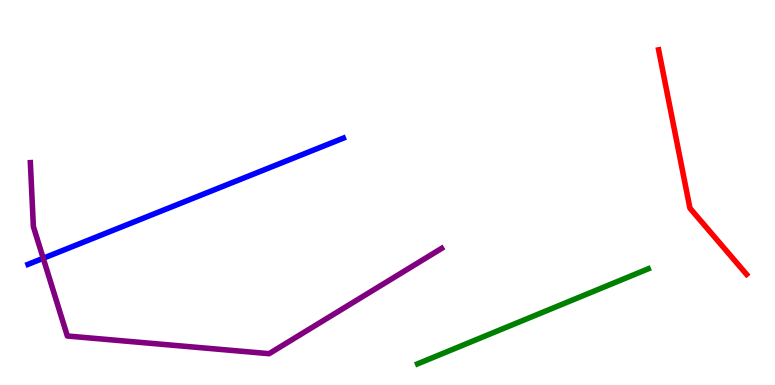[{'lines': ['blue', 'red'], 'intersections': []}, {'lines': ['green', 'red'], 'intersections': []}, {'lines': ['purple', 'red'], 'intersections': []}, {'lines': ['blue', 'green'], 'intersections': []}, {'lines': ['blue', 'purple'], 'intersections': [{'x': 0.558, 'y': 3.29}]}, {'lines': ['green', 'purple'], 'intersections': []}]